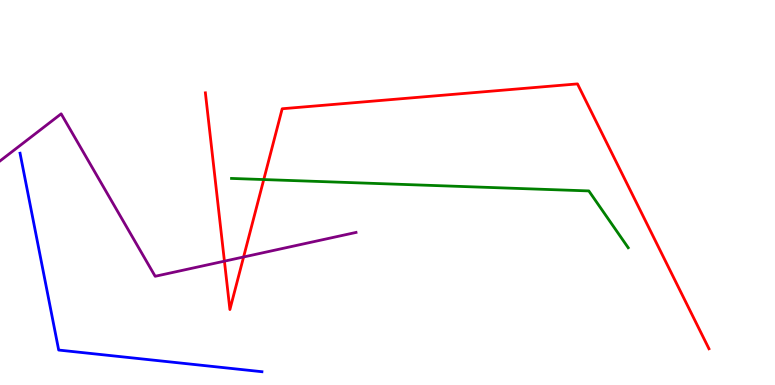[{'lines': ['blue', 'red'], 'intersections': []}, {'lines': ['green', 'red'], 'intersections': [{'x': 3.4, 'y': 5.34}]}, {'lines': ['purple', 'red'], 'intersections': [{'x': 2.9, 'y': 3.22}, {'x': 3.14, 'y': 3.33}]}, {'lines': ['blue', 'green'], 'intersections': []}, {'lines': ['blue', 'purple'], 'intersections': []}, {'lines': ['green', 'purple'], 'intersections': []}]